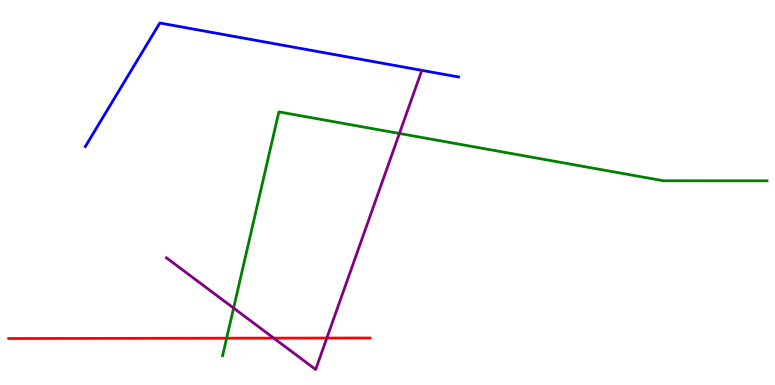[{'lines': ['blue', 'red'], 'intersections': []}, {'lines': ['green', 'red'], 'intersections': [{'x': 2.92, 'y': 1.22}]}, {'lines': ['purple', 'red'], 'intersections': [{'x': 3.53, 'y': 1.22}, {'x': 4.22, 'y': 1.22}]}, {'lines': ['blue', 'green'], 'intersections': []}, {'lines': ['blue', 'purple'], 'intersections': []}, {'lines': ['green', 'purple'], 'intersections': [{'x': 3.01, 'y': 2.0}, {'x': 5.15, 'y': 6.53}]}]